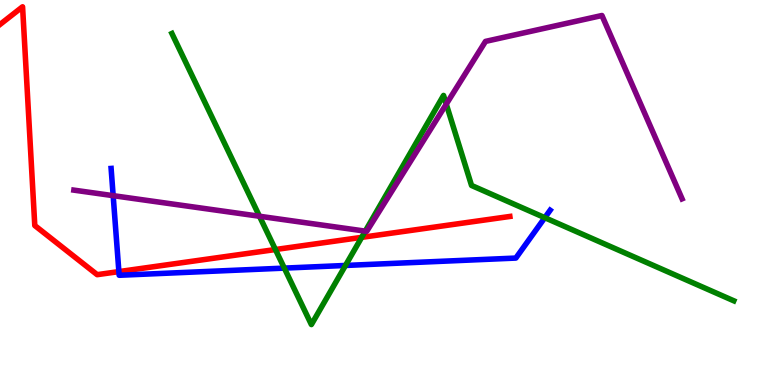[{'lines': ['blue', 'red'], 'intersections': [{'x': 1.53, 'y': 2.95}]}, {'lines': ['green', 'red'], 'intersections': [{'x': 3.55, 'y': 3.52}, {'x': 4.67, 'y': 3.83}]}, {'lines': ['purple', 'red'], 'intersections': []}, {'lines': ['blue', 'green'], 'intersections': [{'x': 3.67, 'y': 3.04}, {'x': 4.46, 'y': 3.1}, {'x': 7.03, 'y': 4.35}]}, {'lines': ['blue', 'purple'], 'intersections': [{'x': 1.46, 'y': 4.92}]}, {'lines': ['green', 'purple'], 'intersections': [{'x': 3.35, 'y': 4.38}, {'x': 4.71, 'y': 4.0}, {'x': 5.76, 'y': 7.29}]}]